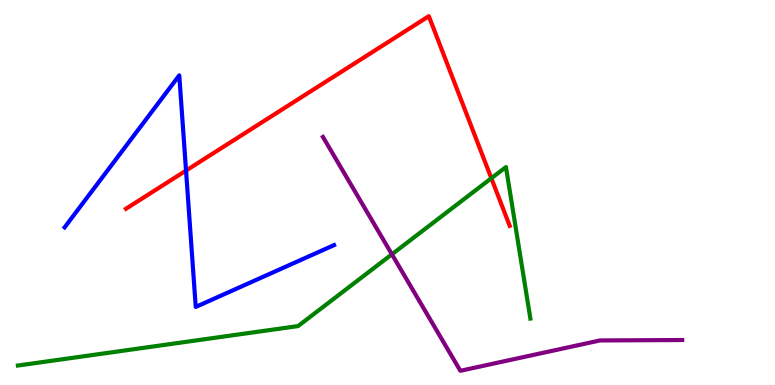[{'lines': ['blue', 'red'], 'intersections': [{'x': 2.4, 'y': 5.57}]}, {'lines': ['green', 'red'], 'intersections': [{'x': 6.34, 'y': 5.37}]}, {'lines': ['purple', 'red'], 'intersections': []}, {'lines': ['blue', 'green'], 'intersections': []}, {'lines': ['blue', 'purple'], 'intersections': []}, {'lines': ['green', 'purple'], 'intersections': [{'x': 5.06, 'y': 3.39}]}]